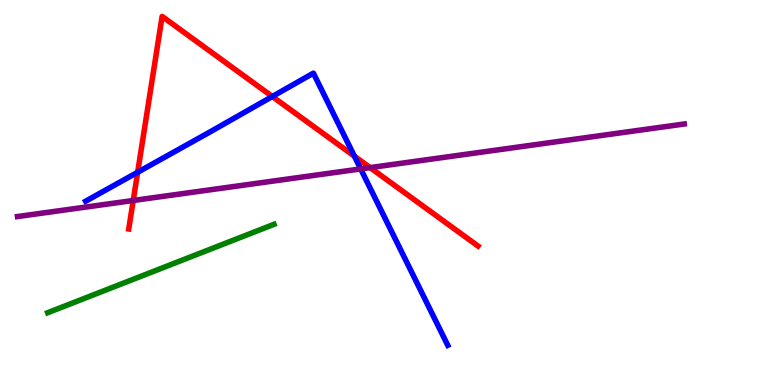[{'lines': ['blue', 'red'], 'intersections': [{'x': 1.78, 'y': 5.53}, {'x': 3.51, 'y': 7.49}, {'x': 4.57, 'y': 5.94}]}, {'lines': ['green', 'red'], 'intersections': []}, {'lines': ['purple', 'red'], 'intersections': [{'x': 1.72, 'y': 4.79}, {'x': 4.78, 'y': 5.65}]}, {'lines': ['blue', 'green'], 'intersections': []}, {'lines': ['blue', 'purple'], 'intersections': [{'x': 4.65, 'y': 5.61}]}, {'lines': ['green', 'purple'], 'intersections': []}]